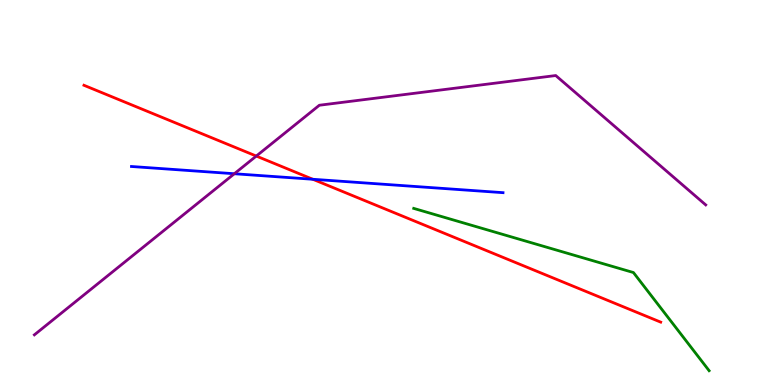[{'lines': ['blue', 'red'], 'intersections': [{'x': 4.04, 'y': 5.34}]}, {'lines': ['green', 'red'], 'intersections': []}, {'lines': ['purple', 'red'], 'intersections': [{'x': 3.31, 'y': 5.95}]}, {'lines': ['blue', 'green'], 'intersections': []}, {'lines': ['blue', 'purple'], 'intersections': [{'x': 3.02, 'y': 5.49}]}, {'lines': ['green', 'purple'], 'intersections': []}]